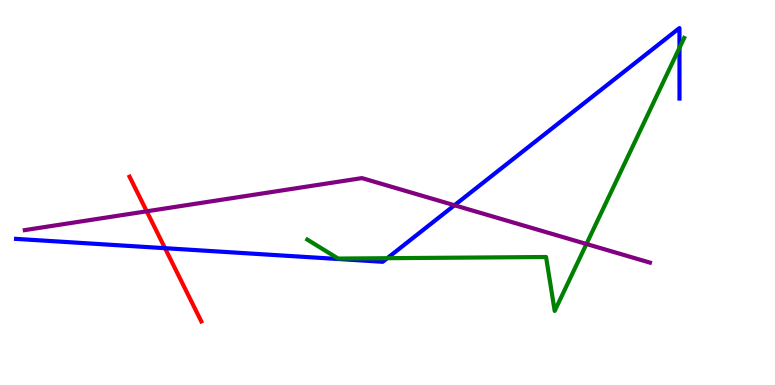[{'lines': ['blue', 'red'], 'intersections': [{'x': 2.13, 'y': 3.55}]}, {'lines': ['green', 'red'], 'intersections': []}, {'lines': ['purple', 'red'], 'intersections': [{'x': 1.89, 'y': 4.51}]}, {'lines': ['blue', 'green'], 'intersections': [{'x': 5.0, 'y': 3.29}, {'x': 8.77, 'y': 8.76}]}, {'lines': ['blue', 'purple'], 'intersections': [{'x': 5.86, 'y': 4.67}]}, {'lines': ['green', 'purple'], 'intersections': [{'x': 7.57, 'y': 3.66}]}]